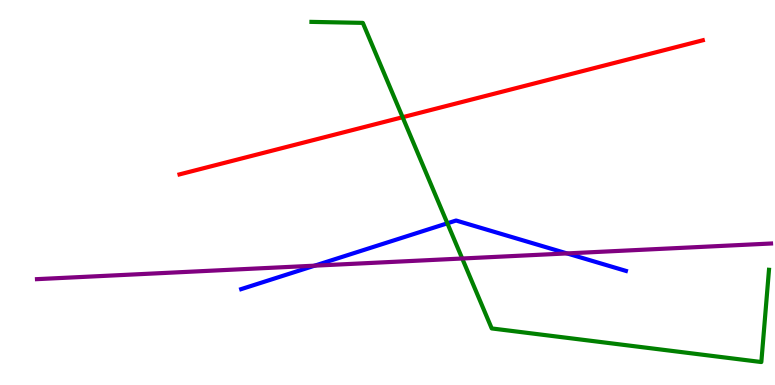[{'lines': ['blue', 'red'], 'intersections': []}, {'lines': ['green', 'red'], 'intersections': [{'x': 5.2, 'y': 6.96}]}, {'lines': ['purple', 'red'], 'intersections': []}, {'lines': ['blue', 'green'], 'intersections': [{'x': 5.77, 'y': 4.2}]}, {'lines': ['blue', 'purple'], 'intersections': [{'x': 4.06, 'y': 3.1}, {'x': 7.32, 'y': 3.42}]}, {'lines': ['green', 'purple'], 'intersections': [{'x': 5.96, 'y': 3.29}]}]